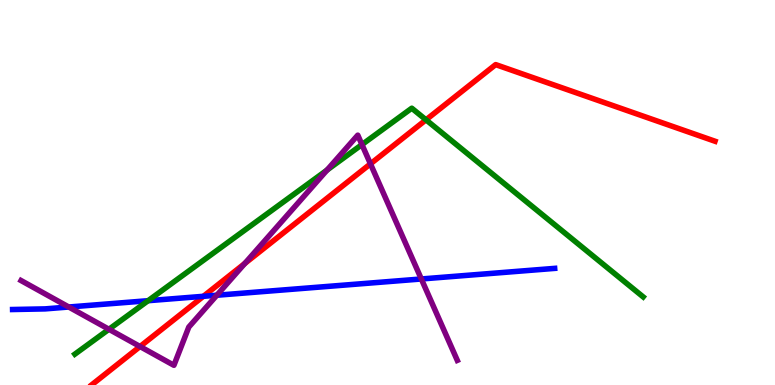[{'lines': ['blue', 'red'], 'intersections': [{'x': 2.62, 'y': 2.3}]}, {'lines': ['green', 'red'], 'intersections': [{'x': 5.5, 'y': 6.89}]}, {'lines': ['purple', 'red'], 'intersections': [{'x': 1.81, 'y': 0.999}, {'x': 3.16, 'y': 3.16}, {'x': 4.78, 'y': 5.74}]}, {'lines': ['blue', 'green'], 'intersections': [{'x': 1.91, 'y': 2.19}]}, {'lines': ['blue', 'purple'], 'intersections': [{'x': 0.887, 'y': 2.03}, {'x': 2.8, 'y': 2.33}, {'x': 5.44, 'y': 2.75}]}, {'lines': ['green', 'purple'], 'intersections': [{'x': 1.41, 'y': 1.45}, {'x': 4.22, 'y': 5.58}, {'x': 4.67, 'y': 6.24}]}]